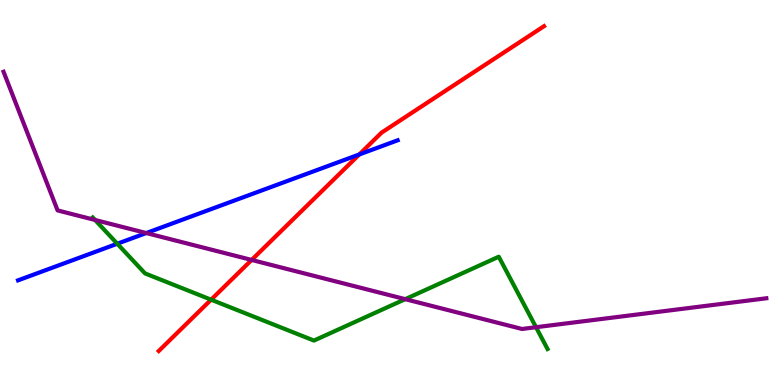[{'lines': ['blue', 'red'], 'intersections': [{'x': 4.64, 'y': 5.99}]}, {'lines': ['green', 'red'], 'intersections': [{'x': 2.72, 'y': 2.22}]}, {'lines': ['purple', 'red'], 'intersections': [{'x': 3.25, 'y': 3.25}]}, {'lines': ['blue', 'green'], 'intersections': [{'x': 1.51, 'y': 3.67}]}, {'lines': ['blue', 'purple'], 'intersections': [{'x': 1.89, 'y': 3.95}]}, {'lines': ['green', 'purple'], 'intersections': [{'x': 1.23, 'y': 4.29}, {'x': 5.23, 'y': 2.23}, {'x': 6.92, 'y': 1.5}]}]